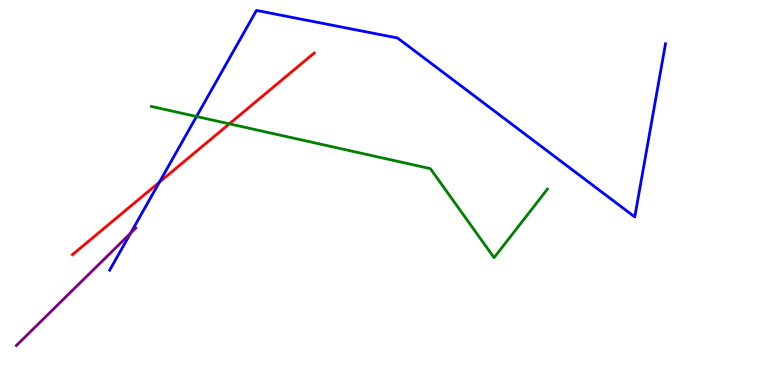[{'lines': ['blue', 'red'], 'intersections': [{'x': 2.06, 'y': 5.27}]}, {'lines': ['green', 'red'], 'intersections': [{'x': 2.96, 'y': 6.78}]}, {'lines': ['purple', 'red'], 'intersections': []}, {'lines': ['blue', 'green'], 'intersections': [{'x': 2.54, 'y': 6.97}]}, {'lines': ['blue', 'purple'], 'intersections': [{'x': 1.68, 'y': 3.94}]}, {'lines': ['green', 'purple'], 'intersections': []}]